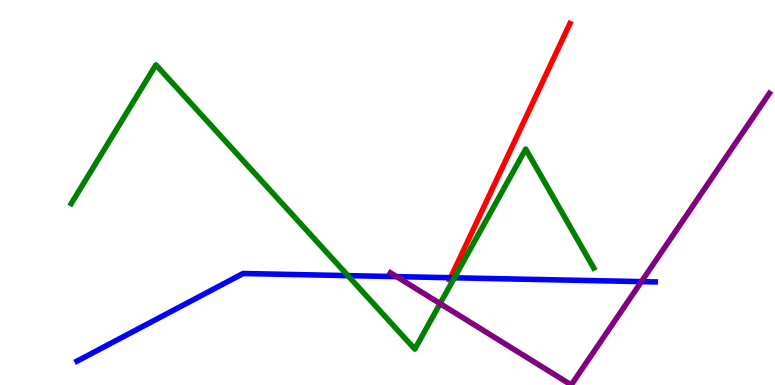[{'lines': ['blue', 'red'], 'intersections': [{'x': 5.81, 'y': 2.79}]}, {'lines': ['green', 'red'], 'intersections': []}, {'lines': ['purple', 'red'], 'intersections': []}, {'lines': ['blue', 'green'], 'intersections': [{'x': 4.49, 'y': 2.84}, {'x': 5.86, 'y': 2.78}]}, {'lines': ['blue', 'purple'], 'intersections': [{'x': 5.12, 'y': 2.82}, {'x': 8.28, 'y': 2.69}]}, {'lines': ['green', 'purple'], 'intersections': [{'x': 5.68, 'y': 2.11}]}]